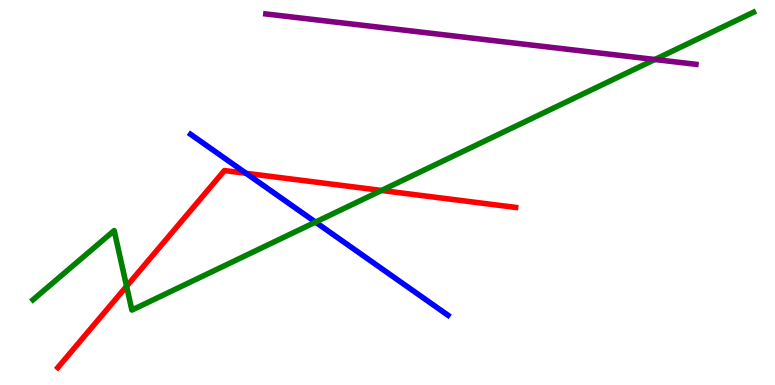[{'lines': ['blue', 'red'], 'intersections': [{'x': 3.18, 'y': 5.5}]}, {'lines': ['green', 'red'], 'intersections': [{'x': 1.63, 'y': 2.56}, {'x': 4.92, 'y': 5.05}]}, {'lines': ['purple', 'red'], 'intersections': []}, {'lines': ['blue', 'green'], 'intersections': [{'x': 4.07, 'y': 4.23}]}, {'lines': ['blue', 'purple'], 'intersections': []}, {'lines': ['green', 'purple'], 'intersections': [{'x': 8.45, 'y': 8.45}]}]